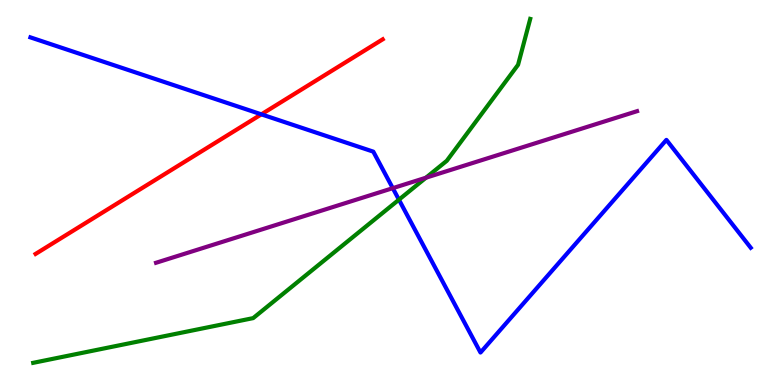[{'lines': ['blue', 'red'], 'intersections': [{'x': 3.37, 'y': 7.03}]}, {'lines': ['green', 'red'], 'intersections': []}, {'lines': ['purple', 'red'], 'intersections': []}, {'lines': ['blue', 'green'], 'intersections': [{'x': 5.15, 'y': 4.81}]}, {'lines': ['blue', 'purple'], 'intersections': [{'x': 5.07, 'y': 5.11}]}, {'lines': ['green', 'purple'], 'intersections': [{'x': 5.5, 'y': 5.38}]}]